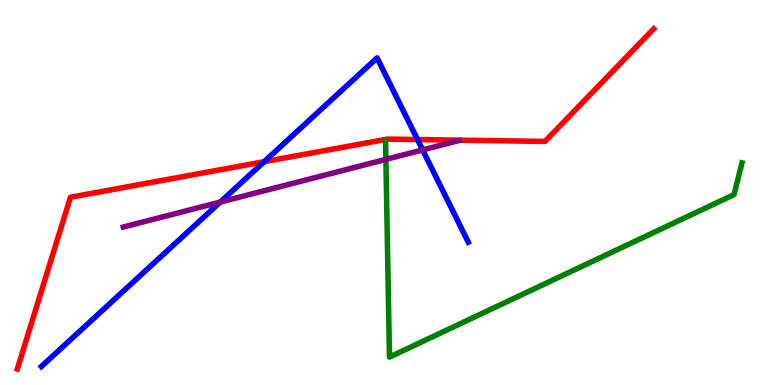[{'lines': ['blue', 'red'], 'intersections': [{'x': 3.41, 'y': 5.8}, {'x': 5.39, 'y': 6.38}]}, {'lines': ['green', 'red'], 'intersections': []}, {'lines': ['purple', 'red'], 'intersections': []}, {'lines': ['blue', 'green'], 'intersections': []}, {'lines': ['blue', 'purple'], 'intersections': [{'x': 2.84, 'y': 4.75}, {'x': 5.45, 'y': 6.11}]}, {'lines': ['green', 'purple'], 'intersections': [{'x': 4.98, 'y': 5.86}]}]